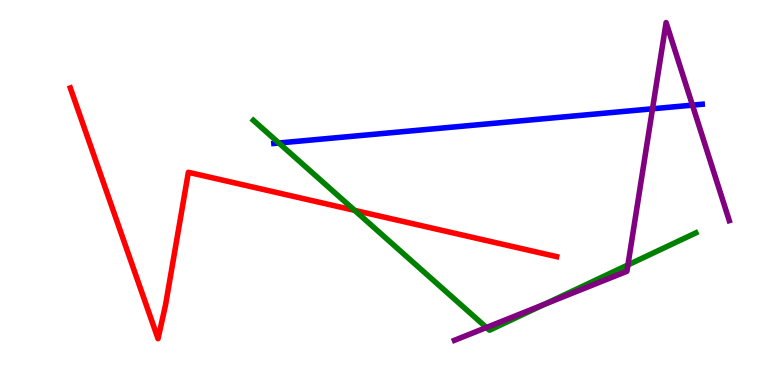[{'lines': ['blue', 'red'], 'intersections': []}, {'lines': ['green', 'red'], 'intersections': [{'x': 4.58, 'y': 4.54}]}, {'lines': ['purple', 'red'], 'intersections': []}, {'lines': ['blue', 'green'], 'intersections': [{'x': 3.6, 'y': 6.29}]}, {'lines': ['blue', 'purple'], 'intersections': [{'x': 8.42, 'y': 7.17}, {'x': 8.93, 'y': 7.27}]}, {'lines': ['green', 'purple'], 'intersections': [{'x': 6.28, 'y': 1.49}, {'x': 7.03, 'y': 2.1}, {'x': 8.1, 'y': 3.12}]}]